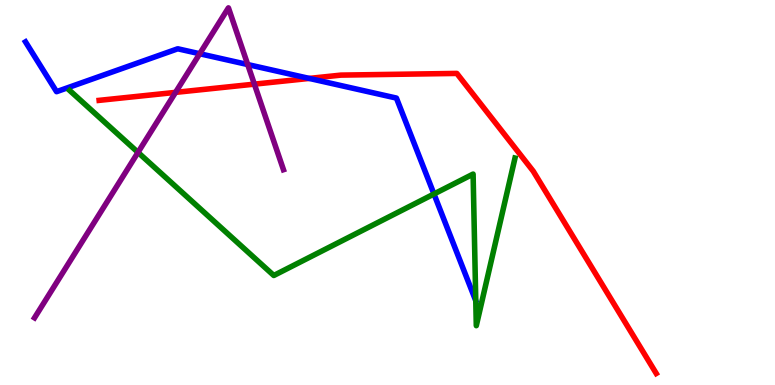[{'lines': ['blue', 'red'], 'intersections': [{'x': 3.99, 'y': 7.96}]}, {'lines': ['green', 'red'], 'intersections': []}, {'lines': ['purple', 'red'], 'intersections': [{'x': 2.27, 'y': 7.6}, {'x': 3.28, 'y': 7.81}]}, {'lines': ['blue', 'green'], 'intersections': [{'x': 5.6, 'y': 4.96}]}, {'lines': ['blue', 'purple'], 'intersections': [{'x': 2.58, 'y': 8.6}, {'x': 3.2, 'y': 8.32}]}, {'lines': ['green', 'purple'], 'intersections': [{'x': 1.78, 'y': 6.04}]}]